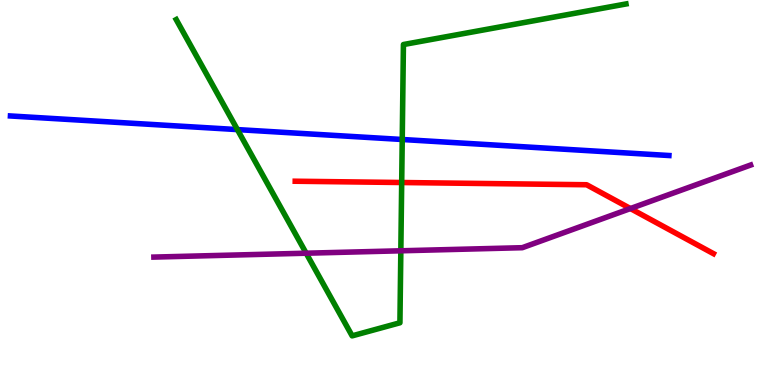[{'lines': ['blue', 'red'], 'intersections': []}, {'lines': ['green', 'red'], 'intersections': [{'x': 5.18, 'y': 5.26}]}, {'lines': ['purple', 'red'], 'intersections': [{'x': 8.13, 'y': 4.58}]}, {'lines': ['blue', 'green'], 'intersections': [{'x': 3.06, 'y': 6.63}, {'x': 5.19, 'y': 6.38}]}, {'lines': ['blue', 'purple'], 'intersections': []}, {'lines': ['green', 'purple'], 'intersections': [{'x': 3.95, 'y': 3.42}, {'x': 5.17, 'y': 3.49}]}]